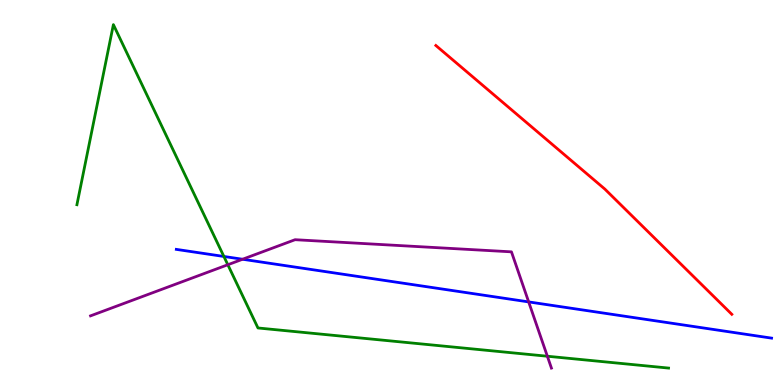[{'lines': ['blue', 'red'], 'intersections': []}, {'lines': ['green', 'red'], 'intersections': []}, {'lines': ['purple', 'red'], 'intersections': []}, {'lines': ['blue', 'green'], 'intersections': [{'x': 2.89, 'y': 3.34}]}, {'lines': ['blue', 'purple'], 'intersections': [{'x': 3.13, 'y': 3.27}, {'x': 6.82, 'y': 2.16}]}, {'lines': ['green', 'purple'], 'intersections': [{'x': 2.94, 'y': 3.12}, {'x': 7.06, 'y': 0.747}]}]